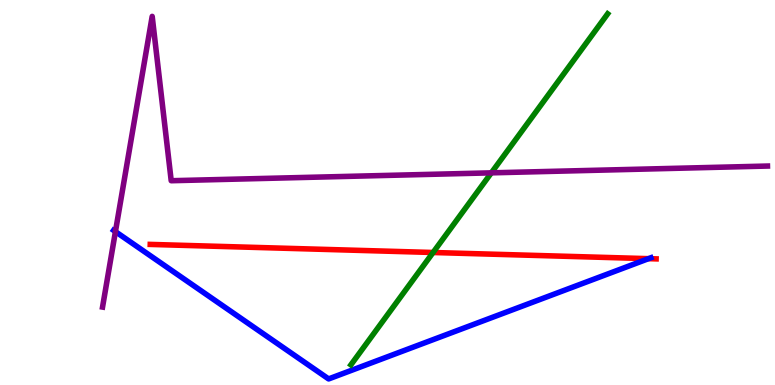[{'lines': ['blue', 'red'], 'intersections': [{'x': 8.37, 'y': 3.28}]}, {'lines': ['green', 'red'], 'intersections': [{'x': 5.59, 'y': 3.44}]}, {'lines': ['purple', 'red'], 'intersections': []}, {'lines': ['blue', 'green'], 'intersections': []}, {'lines': ['blue', 'purple'], 'intersections': [{'x': 1.49, 'y': 3.98}]}, {'lines': ['green', 'purple'], 'intersections': [{'x': 6.34, 'y': 5.51}]}]